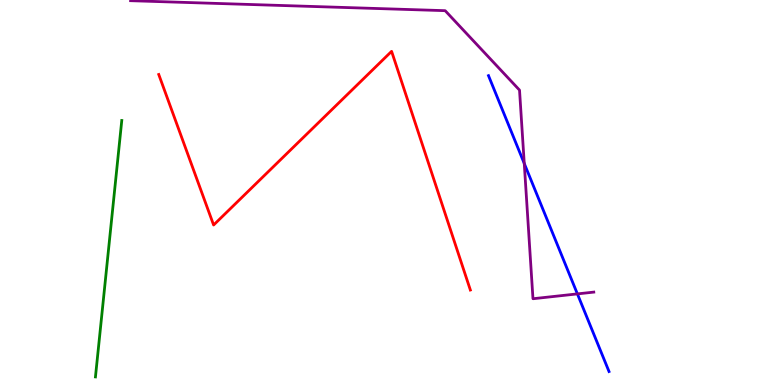[{'lines': ['blue', 'red'], 'intersections': []}, {'lines': ['green', 'red'], 'intersections': []}, {'lines': ['purple', 'red'], 'intersections': []}, {'lines': ['blue', 'green'], 'intersections': []}, {'lines': ['blue', 'purple'], 'intersections': [{'x': 6.76, 'y': 5.75}, {'x': 7.45, 'y': 2.37}]}, {'lines': ['green', 'purple'], 'intersections': []}]